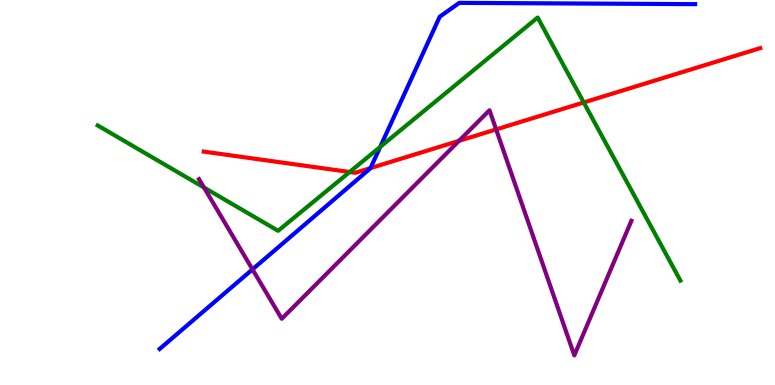[{'lines': ['blue', 'red'], 'intersections': [{'x': 4.78, 'y': 5.63}]}, {'lines': ['green', 'red'], 'intersections': [{'x': 4.51, 'y': 5.53}, {'x': 7.53, 'y': 7.34}]}, {'lines': ['purple', 'red'], 'intersections': [{'x': 5.92, 'y': 6.34}, {'x': 6.4, 'y': 6.64}]}, {'lines': ['blue', 'green'], 'intersections': [{'x': 4.91, 'y': 6.18}]}, {'lines': ['blue', 'purple'], 'intersections': [{'x': 3.26, 'y': 3.0}]}, {'lines': ['green', 'purple'], 'intersections': [{'x': 2.63, 'y': 5.13}]}]